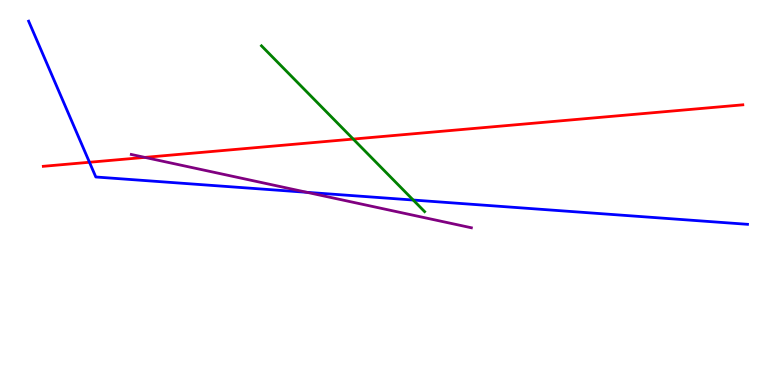[{'lines': ['blue', 'red'], 'intersections': [{'x': 1.15, 'y': 5.79}]}, {'lines': ['green', 'red'], 'intersections': [{'x': 4.56, 'y': 6.39}]}, {'lines': ['purple', 'red'], 'intersections': [{'x': 1.87, 'y': 5.91}]}, {'lines': ['blue', 'green'], 'intersections': [{'x': 5.33, 'y': 4.8}]}, {'lines': ['blue', 'purple'], 'intersections': [{'x': 3.96, 'y': 5.0}]}, {'lines': ['green', 'purple'], 'intersections': []}]